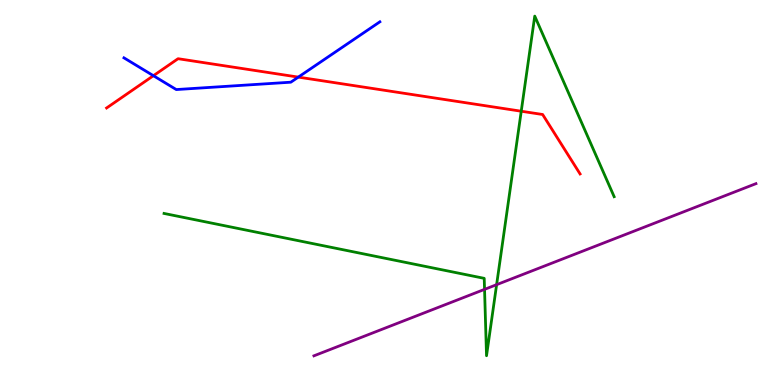[{'lines': ['blue', 'red'], 'intersections': [{'x': 1.98, 'y': 8.03}, {'x': 3.85, 'y': 8.0}]}, {'lines': ['green', 'red'], 'intersections': [{'x': 6.73, 'y': 7.11}]}, {'lines': ['purple', 'red'], 'intersections': []}, {'lines': ['blue', 'green'], 'intersections': []}, {'lines': ['blue', 'purple'], 'intersections': []}, {'lines': ['green', 'purple'], 'intersections': [{'x': 6.25, 'y': 2.48}, {'x': 6.41, 'y': 2.61}]}]